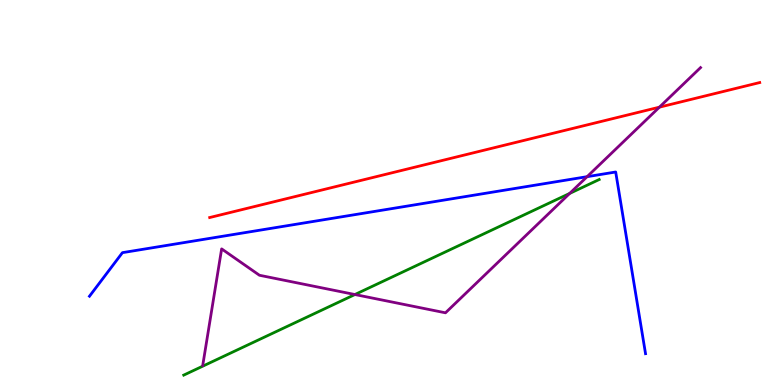[{'lines': ['blue', 'red'], 'intersections': []}, {'lines': ['green', 'red'], 'intersections': []}, {'lines': ['purple', 'red'], 'intersections': [{'x': 8.51, 'y': 7.22}]}, {'lines': ['blue', 'green'], 'intersections': []}, {'lines': ['blue', 'purple'], 'intersections': [{'x': 7.58, 'y': 5.41}]}, {'lines': ['green', 'purple'], 'intersections': [{'x': 4.58, 'y': 2.35}, {'x': 7.35, 'y': 4.98}]}]